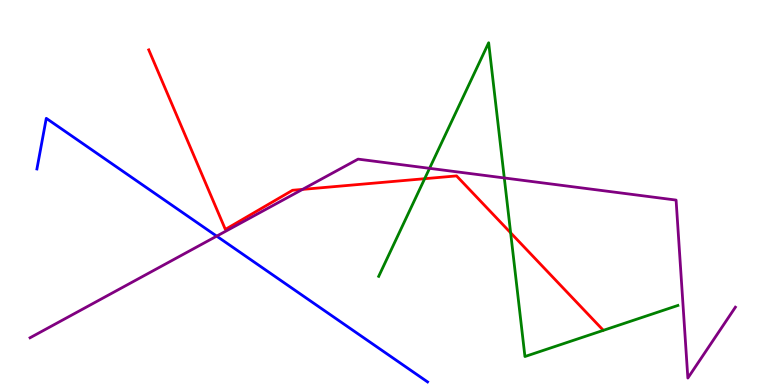[{'lines': ['blue', 'red'], 'intersections': []}, {'lines': ['green', 'red'], 'intersections': [{'x': 5.48, 'y': 5.36}, {'x': 6.59, 'y': 3.95}]}, {'lines': ['purple', 'red'], 'intersections': [{'x': 3.9, 'y': 5.08}]}, {'lines': ['blue', 'green'], 'intersections': []}, {'lines': ['blue', 'purple'], 'intersections': [{'x': 2.8, 'y': 3.87}]}, {'lines': ['green', 'purple'], 'intersections': [{'x': 5.54, 'y': 5.63}, {'x': 6.51, 'y': 5.38}]}]